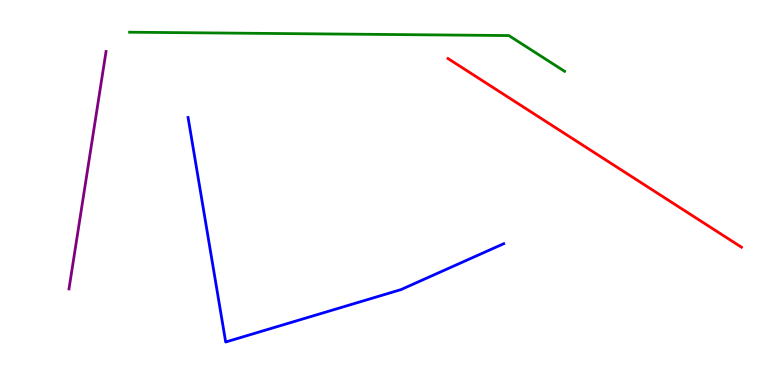[{'lines': ['blue', 'red'], 'intersections': []}, {'lines': ['green', 'red'], 'intersections': []}, {'lines': ['purple', 'red'], 'intersections': []}, {'lines': ['blue', 'green'], 'intersections': []}, {'lines': ['blue', 'purple'], 'intersections': []}, {'lines': ['green', 'purple'], 'intersections': []}]